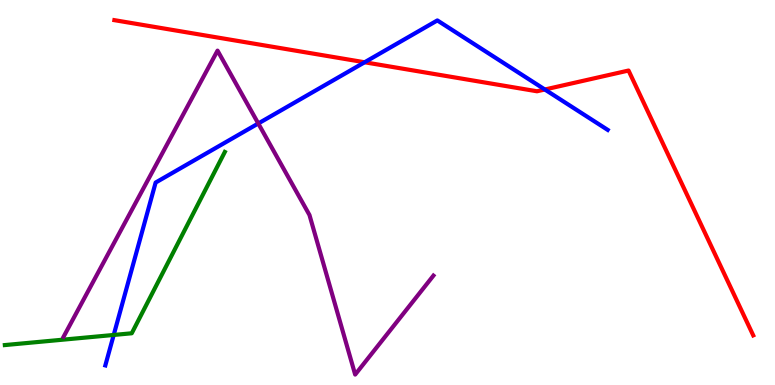[{'lines': ['blue', 'red'], 'intersections': [{'x': 4.7, 'y': 8.38}, {'x': 7.03, 'y': 7.68}]}, {'lines': ['green', 'red'], 'intersections': []}, {'lines': ['purple', 'red'], 'intersections': []}, {'lines': ['blue', 'green'], 'intersections': [{'x': 1.47, 'y': 1.3}]}, {'lines': ['blue', 'purple'], 'intersections': [{'x': 3.33, 'y': 6.79}]}, {'lines': ['green', 'purple'], 'intersections': []}]